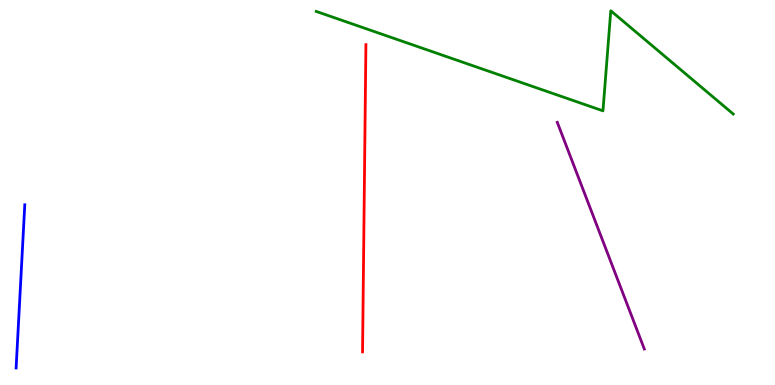[{'lines': ['blue', 'red'], 'intersections': []}, {'lines': ['green', 'red'], 'intersections': []}, {'lines': ['purple', 'red'], 'intersections': []}, {'lines': ['blue', 'green'], 'intersections': []}, {'lines': ['blue', 'purple'], 'intersections': []}, {'lines': ['green', 'purple'], 'intersections': []}]